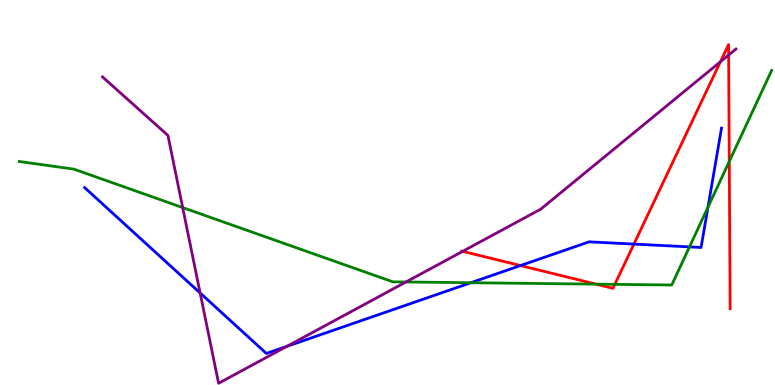[{'lines': ['blue', 'red'], 'intersections': [{'x': 6.72, 'y': 3.1}, {'x': 8.18, 'y': 3.66}]}, {'lines': ['green', 'red'], 'intersections': [{'x': 7.69, 'y': 2.62}, {'x': 7.93, 'y': 2.61}, {'x': 9.41, 'y': 5.81}]}, {'lines': ['purple', 'red'], 'intersections': [{'x': 5.97, 'y': 3.47}, {'x': 9.3, 'y': 8.39}, {'x': 9.4, 'y': 8.57}]}, {'lines': ['blue', 'green'], 'intersections': [{'x': 6.08, 'y': 2.66}, {'x': 8.9, 'y': 3.59}, {'x': 9.14, 'y': 4.62}]}, {'lines': ['blue', 'purple'], 'intersections': [{'x': 2.58, 'y': 2.39}, {'x': 3.7, 'y': 1.0}]}, {'lines': ['green', 'purple'], 'intersections': [{'x': 2.36, 'y': 4.61}, {'x': 5.24, 'y': 2.68}]}]